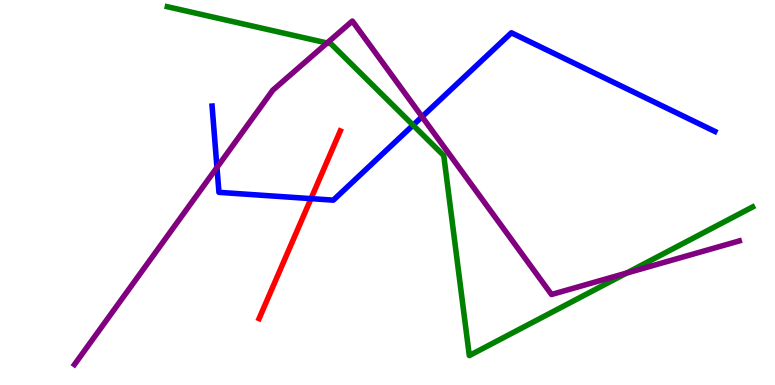[{'lines': ['blue', 'red'], 'intersections': [{'x': 4.01, 'y': 4.84}]}, {'lines': ['green', 'red'], 'intersections': []}, {'lines': ['purple', 'red'], 'intersections': []}, {'lines': ['blue', 'green'], 'intersections': [{'x': 5.33, 'y': 6.75}]}, {'lines': ['blue', 'purple'], 'intersections': [{'x': 2.8, 'y': 5.65}, {'x': 5.45, 'y': 6.97}]}, {'lines': ['green', 'purple'], 'intersections': [{'x': 4.22, 'y': 8.88}, {'x': 8.08, 'y': 2.91}]}]